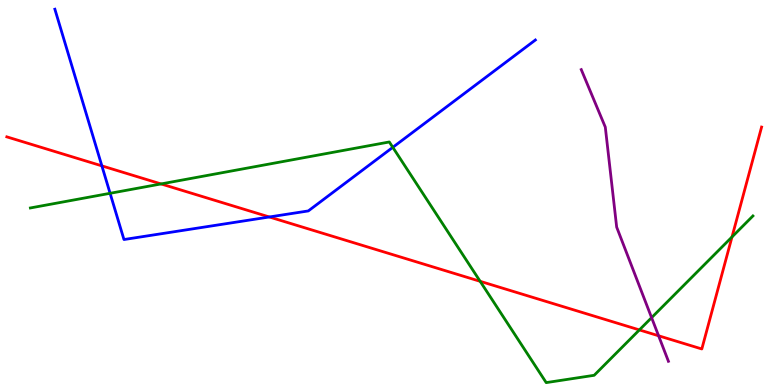[{'lines': ['blue', 'red'], 'intersections': [{'x': 1.31, 'y': 5.69}, {'x': 3.48, 'y': 4.36}]}, {'lines': ['green', 'red'], 'intersections': [{'x': 2.08, 'y': 5.22}, {'x': 6.2, 'y': 2.69}, {'x': 8.25, 'y': 1.43}, {'x': 9.45, 'y': 3.85}]}, {'lines': ['purple', 'red'], 'intersections': [{'x': 8.5, 'y': 1.28}]}, {'lines': ['blue', 'green'], 'intersections': [{'x': 1.42, 'y': 4.98}, {'x': 5.07, 'y': 6.17}]}, {'lines': ['blue', 'purple'], 'intersections': []}, {'lines': ['green', 'purple'], 'intersections': [{'x': 8.41, 'y': 1.75}]}]